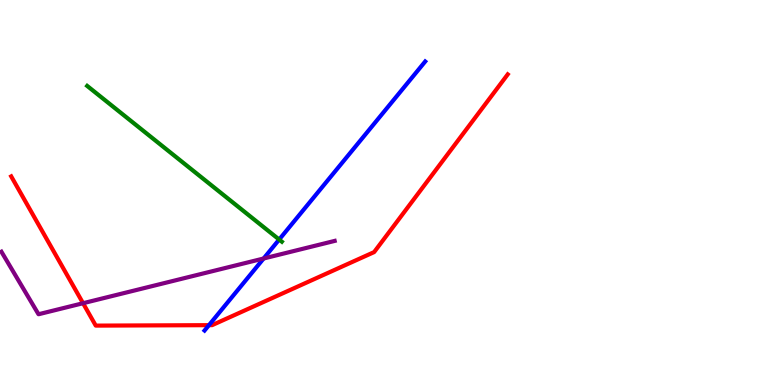[{'lines': ['blue', 'red'], 'intersections': [{'x': 2.7, 'y': 1.55}]}, {'lines': ['green', 'red'], 'intersections': []}, {'lines': ['purple', 'red'], 'intersections': [{'x': 1.07, 'y': 2.12}]}, {'lines': ['blue', 'green'], 'intersections': [{'x': 3.6, 'y': 3.78}]}, {'lines': ['blue', 'purple'], 'intersections': [{'x': 3.4, 'y': 3.29}]}, {'lines': ['green', 'purple'], 'intersections': []}]